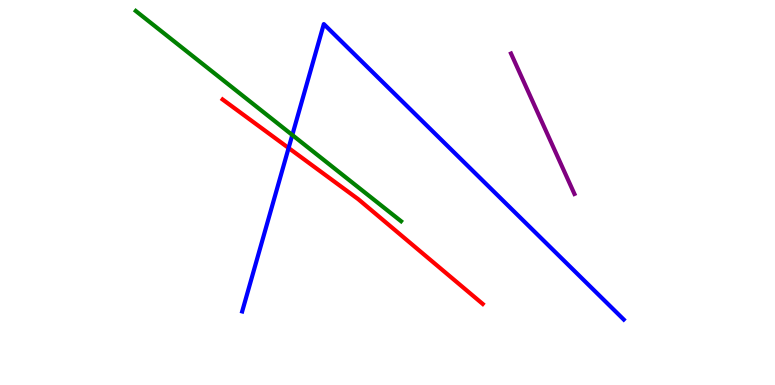[{'lines': ['blue', 'red'], 'intersections': [{'x': 3.72, 'y': 6.16}]}, {'lines': ['green', 'red'], 'intersections': []}, {'lines': ['purple', 'red'], 'intersections': []}, {'lines': ['blue', 'green'], 'intersections': [{'x': 3.77, 'y': 6.49}]}, {'lines': ['blue', 'purple'], 'intersections': []}, {'lines': ['green', 'purple'], 'intersections': []}]